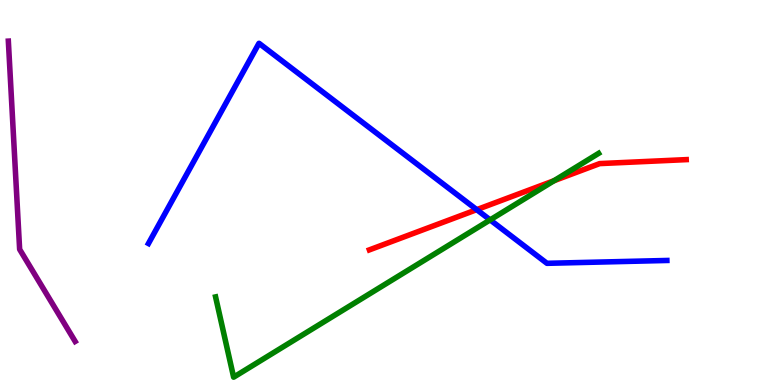[{'lines': ['blue', 'red'], 'intersections': [{'x': 6.15, 'y': 4.55}]}, {'lines': ['green', 'red'], 'intersections': [{'x': 7.15, 'y': 5.31}]}, {'lines': ['purple', 'red'], 'intersections': []}, {'lines': ['blue', 'green'], 'intersections': [{'x': 6.32, 'y': 4.29}]}, {'lines': ['blue', 'purple'], 'intersections': []}, {'lines': ['green', 'purple'], 'intersections': []}]